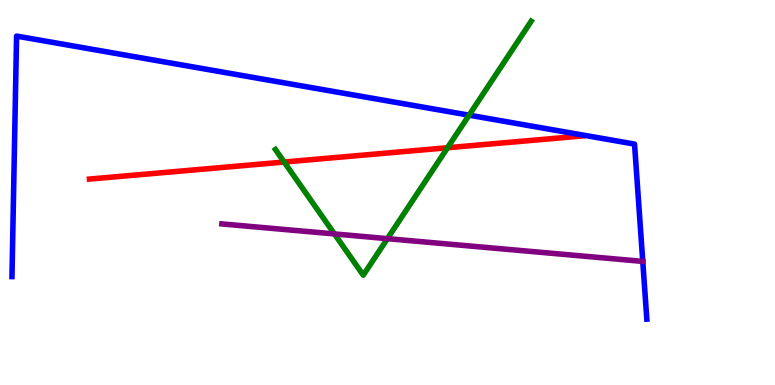[{'lines': ['blue', 'red'], 'intersections': []}, {'lines': ['green', 'red'], 'intersections': [{'x': 3.67, 'y': 5.79}, {'x': 5.77, 'y': 6.16}]}, {'lines': ['purple', 'red'], 'intersections': []}, {'lines': ['blue', 'green'], 'intersections': [{'x': 6.05, 'y': 7.01}]}, {'lines': ['blue', 'purple'], 'intersections': [{'x': 8.29, 'y': 3.21}]}, {'lines': ['green', 'purple'], 'intersections': [{'x': 4.32, 'y': 3.92}, {'x': 5.0, 'y': 3.8}]}]